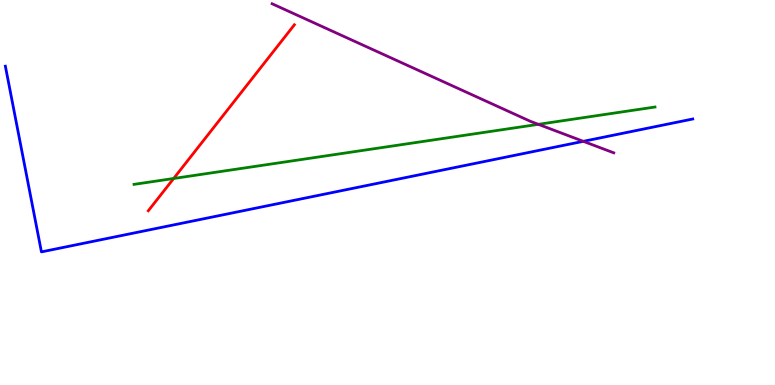[{'lines': ['blue', 'red'], 'intersections': []}, {'lines': ['green', 'red'], 'intersections': [{'x': 2.24, 'y': 5.36}]}, {'lines': ['purple', 'red'], 'intersections': []}, {'lines': ['blue', 'green'], 'intersections': []}, {'lines': ['blue', 'purple'], 'intersections': [{'x': 7.53, 'y': 6.33}]}, {'lines': ['green', 'purple'], 'intersections': [{'x': 6.95, 'y': 6.77}]}]